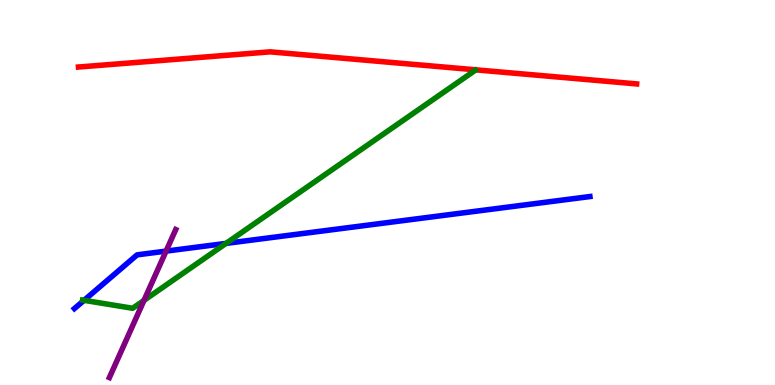[{'lines': ['blue', 'red'], 'intersections': []}, {'lines': ['green', 'red'], 'intersections': []}, {'lines': ['purple', 'red'], 'intersections': []}, {'lines': ['blue', 'green'], 'intersections': [{'x': 1.08, 'y': 2.2}, {'x': 2.92, 'y': 3.68}]}, {'lines': ['blue', 'purple'], 'intersections': [{'x': 2.14, 'y': 3.48}]}, {'lines': ['green', 'purple'], 'intersections': [{'x': 1.86, 'y': 2.2}]}]